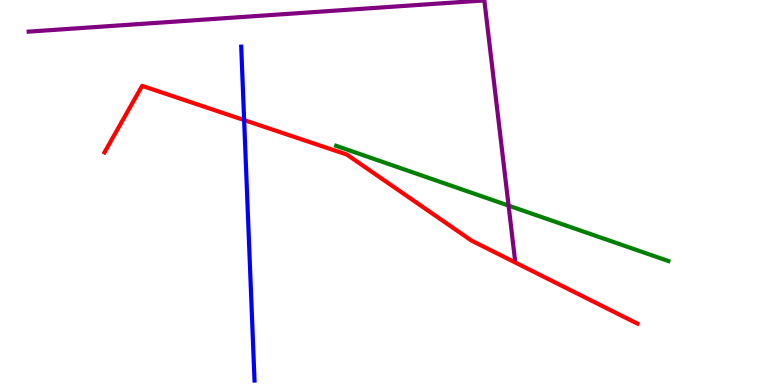[{'lines': ['blue', 'red'], 'intersections': [{'x': 3.15, 'y': 6.88}]}, {'lines': ['green', 'red'], 'intersections': []}, {'lines': ['purple', 'red'], 'intersections': []}, {'lines': ['blue', 'green'], 'intersections': []}, {'lines': ['blue', 'purple'], 'intersections': []}, {'lines': ['green', 'purple'], 'intersections': [{'x': 6.56, 'y': 4.66}]}]